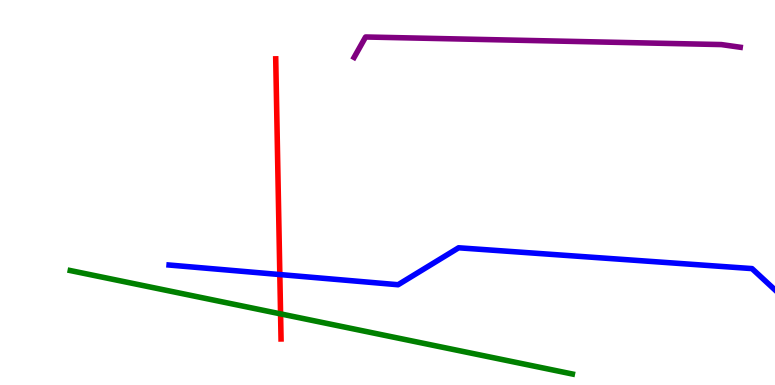[{'lines': ['blue', 'red'], 'intersections': [{'x': 3.61, 'y': 2.87}]}, {'lines': ['green', 'red'], 'intersections': [{'x': 3.62, 'y': 1.85}]}, {'lines': ['purple', 'red'], 'intersections': []}, {'lines': ['blue', 'green'], 'intersections': []}, {'lines': ['blue', 'purple'], 'intersections': []}, {'lines': ['green', 'purple'], 'intersections': []}]